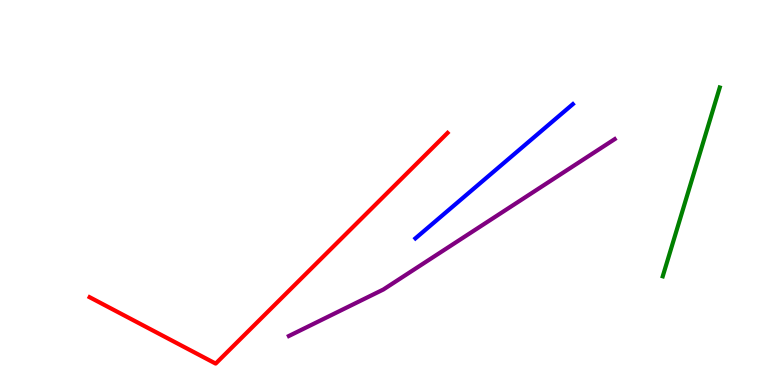[{'lines': ['blue', 'red'], 'intersections': []}, {'lines': ['green', 'red'], 'intersections': []}, {'lines': ['purple', 'red'], 'intersections': []}, {'lines': ['blue', 'green'], 'intersections': []}, {'lines': ['blue', 'purple'], 'intersections': []}, {'lines': ['green', 'purple'], 'intersections': []}]